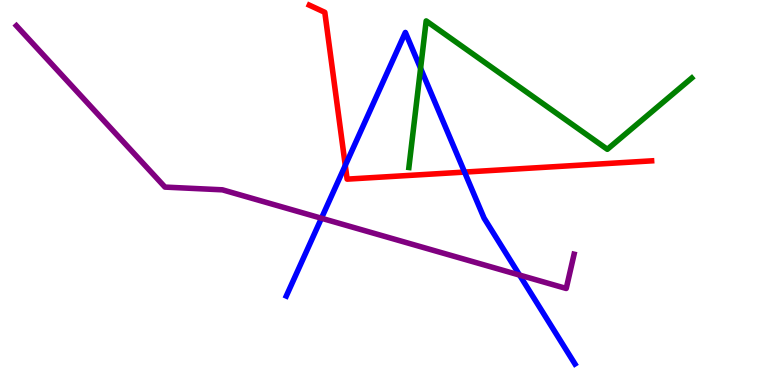[{'lines': ['blue', 'red'], 'intersections': [{'x': 4.46, 'y': 5.7}, {'x': 5.99, 'y': 5.53}]}, {'lines': ['green', 'red'], 'intersections': []}, {'lines': ['purple', 'red'], 'intersections': []}, {'lines': ['blue', 'green'], 'intersections': [{'x': 5.43, 'y': 8.22}]}, {'lines': ['blue', 'purple'], 'intersections': [{'x': 4.15, 'y': 4.33}, {'x': 6.7, 'y': 2.86}]}, {'lines': ['green', 'purple'], 'intersections': []}]